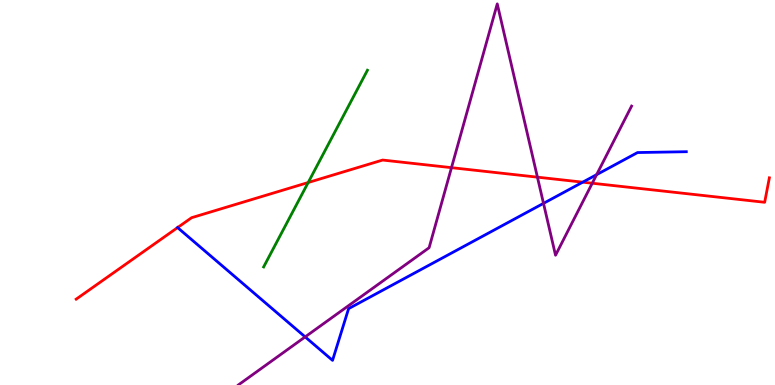[{'lines': ['blue', 'red'], 'intersections': [{'x': 2.29, 'y': 4.09}, {'x': 7.52, 'y': 5.27}]}, {'lines': ['green', 'red'], 'intersections': [{'x': 3.98, 'y': 5.26}]}, {'lines': ['purple', 'red'], 'intersections': [{'x': 5.83, 'y': 5.65}, {'x': 6.93, 'y': 5.4}, {'x': 7.64, 'y': 5.24}]}, {'lines': ['blue', 'green'], 'intersections': []}, {'lines': ['blue', 'purple'], 'intersections': [{'x': 3.94, 'y': 1.25}, {'x': 7.01, 'y': 4.72}, {'x': 7.7, 'y': 5.46}]}, {'lines': ['green', 'purple'], 'intersections': []}]